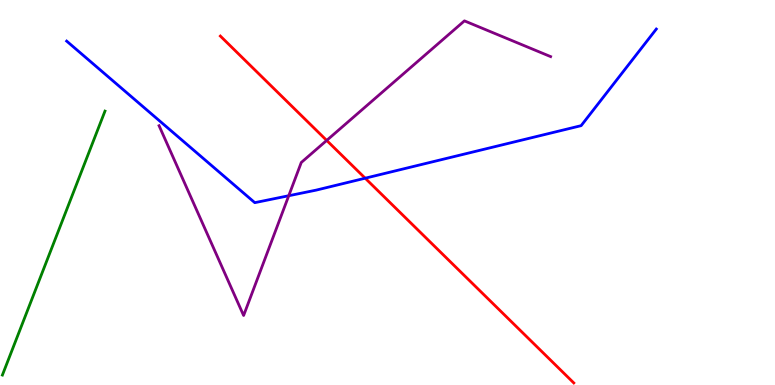[{'lines': ['blue', 'red'], 'intersections': [{'x': 4.71, 'y': 5.37}]}, {'lines': ['green', 'red'], 'intersections': []}, {'lines': ['purple', 'red'], 'intersections': [{'x': 4.22, 'y': 6.35}]}, {'lines': ['blue', 'green'], 'intersections': []}, {'lines': ['blue', 'purple'], 'intersections': [{'x': 3.73, 'y': 4.92}]}, {'lines': ['green', 'purple'], 'intersections': []}]